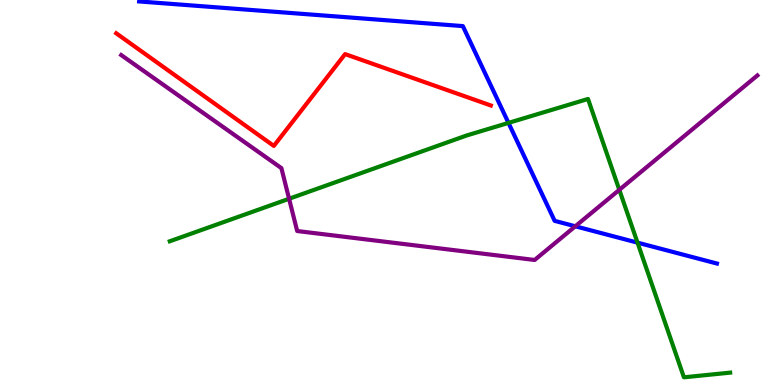[{'lines': ['blue', 'red'], 'intersections': []}, {'lines': ['green', 'red'], 'intersections': []}, {'lines': ['purple', 'red'], 'intersections': []}, {'lines': ['blue', 'green'], 'intersections': [{'x': 6.56, 'y': 6.81}, {'x': 8.23, 'y': 3.7}]}, {'lines': ['blue', 'purple'], 'intersections': [{'x': 7.42, 'y': 4.12}]}, {'lines': ['green', 'purple'], 'intersections': [{'x': 3.73, 'y': 4.84}, {'x': 7.99, 'y': 5.07}]}]